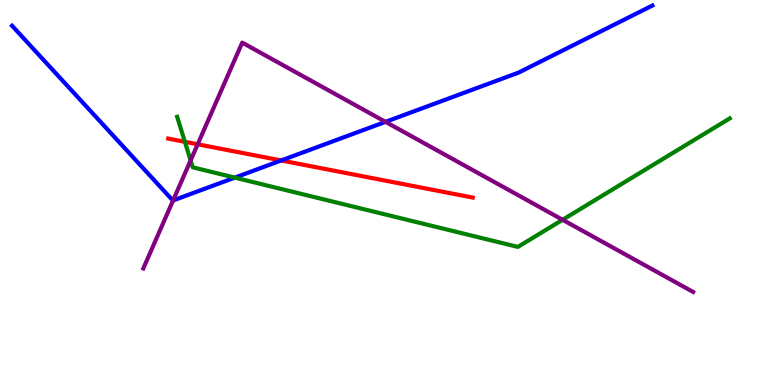[{'lines': ['blue', 'red'], 'intersections': [{'x': 3.63, 'y': 5.83}]}, {'lines': ['green', 'red'], 'intersections': [{'x': 2.39, 'y': 6.32}]}, {'lines': ['purple', 'red'], 'intersections': [{'x': 2.55, 'y': 6.25}]}, {'lines': ['blue', 'green'], 'intersections': [{'x': 3.03, 'y': 5.39}]}, {'lines': ['blue', 'purple'], 'intersections': [{'x': 2.23, 'y': 4.79}, {'x': 4.97, 'y': 6.84}]}, {'lines': ['green', 'purple'], 'intersections': [{'x': 2.46, 'y': 5.83}, {'x': 7.26, 'y': 4.29}]}]